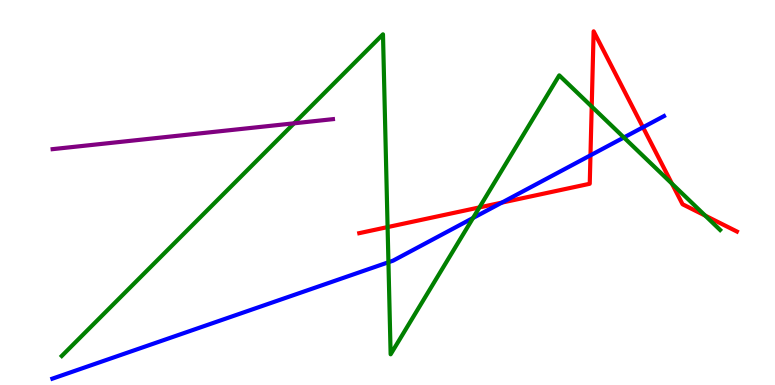[{'lines': ['blue', 'red'], 'intersections': [{'x': 6.48, 'y': 4.74}, {'x': 7.62, 'y': 5.97}, {'x': 8.3, 'y': 6.69}]}, {'lines': ['green', 'red'], 'intersections': [{'x': 5.0, 'y': 4.1}, {'x': 6.19, 'y': 4.61}, {'x': 7.63, 'y': 7.23}, {'x': 8.67, 'y': 5.23}, {'x': 9.1, 'y': 4.4}]}, {'lines': ['purple', 'red'], 'intersections': []}, {'lines': ['blue', 'green'], 'intersections': [{'x': 5.01, 'y': 3.19}, {'x': 6.1, 'y': 4.34}, {'x': 8.05, 'y': 6.43}]}, {'lines': ['blue', 'purple'], 'intersections': []}, {'lines': ['green', 'purple'], 'intersections': [{'x': 3.79, 'y': 6.8}]}]